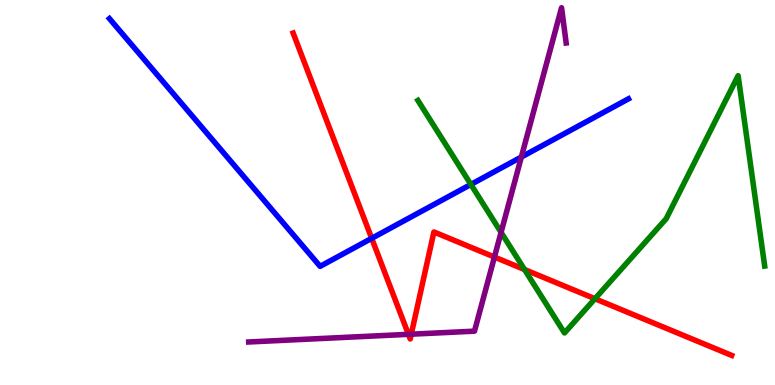[{'lines': ['blue', 'red'], 'intersections': [{'x': 4.8, 'y': 3.81}]}, {'lines': ['green', 'red'], 'intersections': [{'x': 6.77, 'y': 3.0}, {'x': 7.68, 'y': 2.24}]}, {'lines': ['purple', 'red'], 'intersections': [{'x': 5.27, 'y': 1.32}, {'x': 5.31, 'y': 1.32}, {'x': 6.38, 'y': 3.32}]}, {'lines': ['blue', 'green'], 'intersections': [{'x': 6.08, 'y': 5.21}]}, {'lines': ['blue', 'purple'], 'intersections': [{'x': 6.73, 'y': 5.92}]}, {'lines': ['green', 'purple'], 'intersections': [{'x': 6.47, 'y': 3.96}]}]